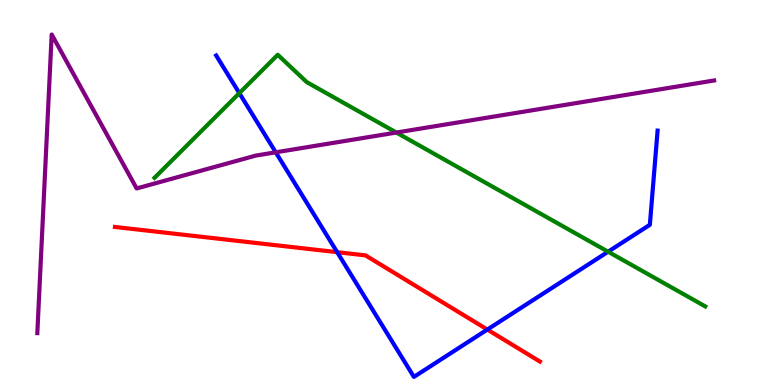[{'lines': ['blue', 'red'], 'intersections': [{'x': 4.35, 'y': 3.45}, {'x': 6.29, 'y': 1.44}]}, {'lines': ['green', 'red'], 'intersections': []}, {'lines': ['purple', 'red'], 'intersections': []}, {'lines': ['blue', 'green'], 'intersections': [{'x': 3.09, 'y': 7.58}, {'x': 7.85, 'y': 3.46}]}, {'lines': ['blue', 'purple'], 'intersections': [{'x': 3.56, 'y': 6.04}]}, {'lines': ['green', 'purple'], 'intersections': [{'x': 5.11, 'y': 6.56}]}]